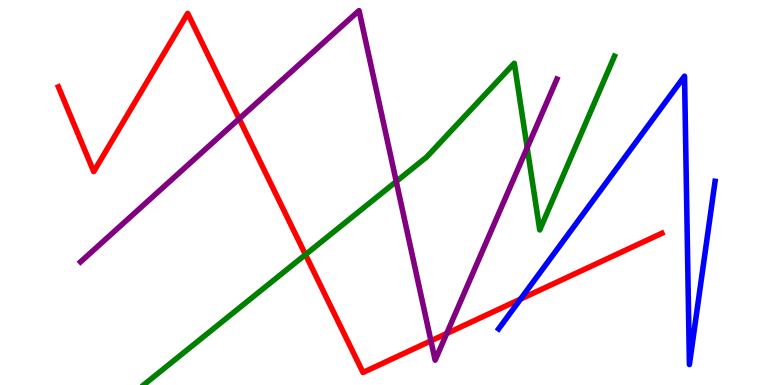[{'lines': ['blue', 'red'], 'intersections': [{'x': 6.72, 'y': 2.23}]}, {'lines': ['green', 'red'], 'intersections': [{'x': 3.94, 'y': 3.39}]}, {'lines': ['purple', 'red'], 'intersections': [{'x': 3.09, 'y': 6.92}, {'x': 5.56, 'y': 1.15}, {'x': 5.76, 'y': 1.34}]}, {'lines': ['blue', 'green'], 'intersections': []}, {'lines': ['blue', 'purple'], 'intersections': []}, {'lines': ['green', 'purple'], 'intersections': [{'x': 5.11, 'y': 5.29}, {'x': 6.8, 'y': 6.16}]}]